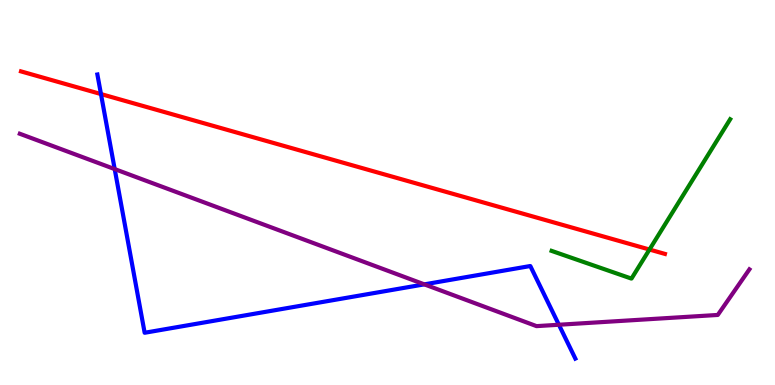[{'lines': ['blue', 'red'], 'intersections': [{'x': 1.3, 'y': 7.56}]}, {'lines': ['green', 'red'], 'intersections': [{'x': 8.38, 'y': 3.52}]}, {'lines': ['purple', 'red'], 'intersections': []}, {'lines': ['blue', 'green'], 'intersections': []}, {'lines': ['blue', 'purple'], 'intersections': [{'x': 1.48, 'y': 5.61}, {'x': 5.48, 'y': 2.61}, {'x': 7.21, 'y': 1.56}]}, {'lines': ['green', 'purple'], 'intersections': []}]